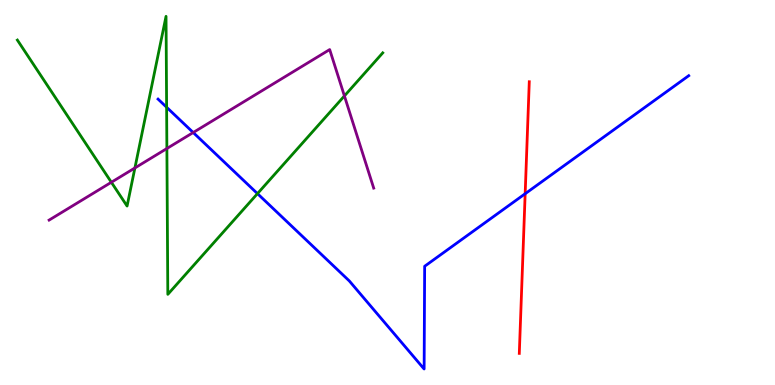[{'lines': ['blue', 'red'], 'intersections': [{'x': 6.78, 'y': 4.97}]}, {'lines': ['green', 'red'], 'intersections': []}, {'lines': ['purple', 'red'], 'intersections': []}, {'lines': ['blue', 'green'], 'intersections': [{'x': 2.15, 'y': 7.21}, {'x': 3.32, 'y': 4.97}]}, {'lines': ['blue', 'purple'], 'intersections': [{'x': 2.49, 'y': 6.56}]}, {'lines': ['green', 'purple'], 'intersections': [{'x': 1.44, 'y': 5.27}, {'x': 1.74, 'y': 5.64}, {'x': 2.15, 'y': 6.14}, {'x': 4.44, 'y': 7.51}]}]